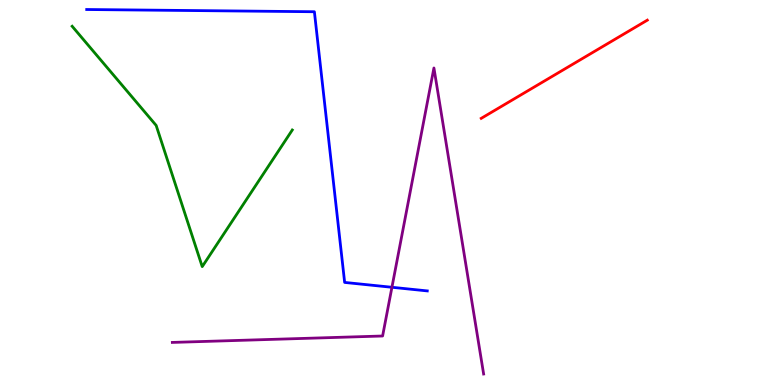[{'lines': ['blue', 'red'], 'intersections': []}, {'lines': ['green', 'red'], 'intersections': []}, {'lines': ['purple', 'red'], 'intersections': []}, {'lines': ['blue', 'green'], 'intersections': []}, {'lines': ['blue', 'purple'], 'intersections': [{'x': 5.06, 'y': 2.54}]}, {'lines': ['green', 'purple'], 'intersections': []}]